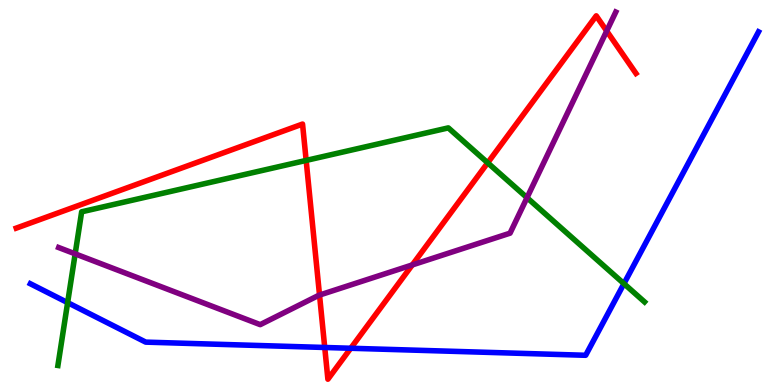[{'lines': ['blue', 'red'], 'intersections': [{'x': 4.19, 'y': 0.975}, {'x': 4.53, 'y': 0.954}]}, {'lines': ['green', 'red'], 'intersections': [{'x': 3.95, 'y': 5.83}, {'x': 6.29, 'y': 5.77}]}, {'lines': ['purple', 'red'], 'intersections': [{'x': 4.12, 'y': 2.34}, {'x': 5.32, 'y': 3.12}, {'x': 7.83, 'y': 9.19}]}, {'lines': ['blue', 'green'], 'intersections': [{'x': 0.873, 'y': 2.14}, {'x': 8.05, 'y': 2.63}]}, {'lines': ['blue', 'purple'], 'intersections': []}, {'lines': ['green', 'purple'], 'intersections': [{'x': 0.97, 'y': 3.41}, {'x': 6.8, 'y': 4.87}]}]